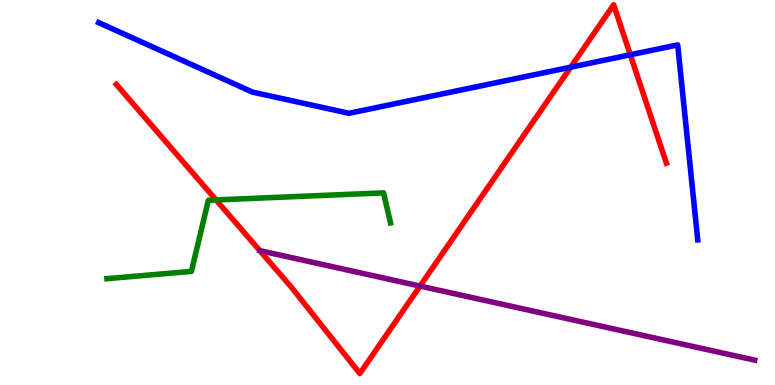[{'lines': ['blue', 'red'], 'intersections': [{'x': 7.36, 'y': 8.26}, {'x': 8.13, 'y': 8.58}]}, {'lines': ['green', 'red'], 'intersections': [{'x': 2.79, 'y': 4.81}]}, {'lines': ['purple', 'red'], 'intersections': [{'x': 5.42, 'y': 2.57}]}, {'lines': ['blue', 'green'], 'intersections': []}, {'lines': ['blue', 'purple'], 'intersections': []}, {'lines': ['green', 'purple'], 'intersections': []}]